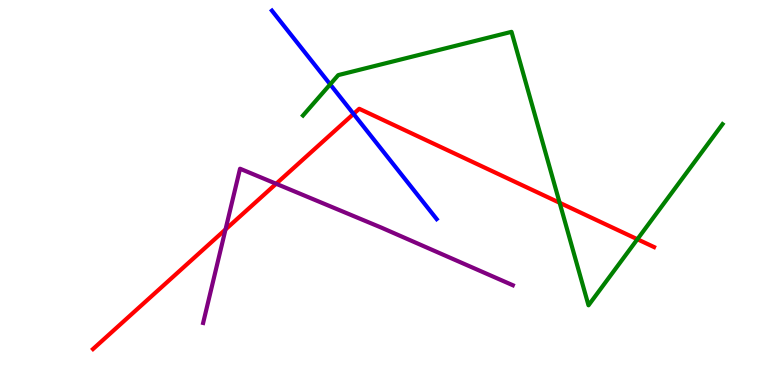[{'lines': ['blue', 'red'], 'intersections': [{'x': 4.56, 'y': 7.04}]}, {'lines': ['green', 'red'], 'intersections': [{'x': 7.22, 'y': 4.73}, {'x': 8.22, 'y': 3.79}]}, {'lines': ['purple', 'red'], 'intersections': [{'x': 2.91, 'y': 4.04}, {'x': 3.56, 'y': 5.23}]}, {'lines': ['blue', 'green'], 'intersections': [{'x': 4.26, 'y': 7.81}]}, {'lines': ['blue', 'purple'], 'intersections': []}, {'lines': ['green', 'purple'], 'intersections': []}]